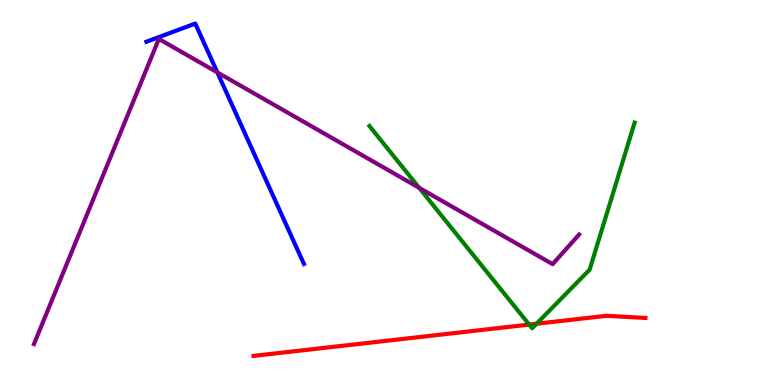[{'lines': ['blue', 'red'], 'intersections': []}, {'lines': ['green', 'red'], 'intersections': [{'x': 6.83, 'y': 1.57}, {'x': 6.92, 'y': 1.59}]}, {'lines': ['purple', 'red'], 'intersections': []}, {'lines': ['blue', 'green'], 'intersections': []}, {'lines': ['blue', 'purple'], 'intersections': [{'x': 2.8, 'y': 8.12}]}, {'lines': ['green', 'purple'], 'intersections': [{'x': 5.41, 'y': 5.12}]}]